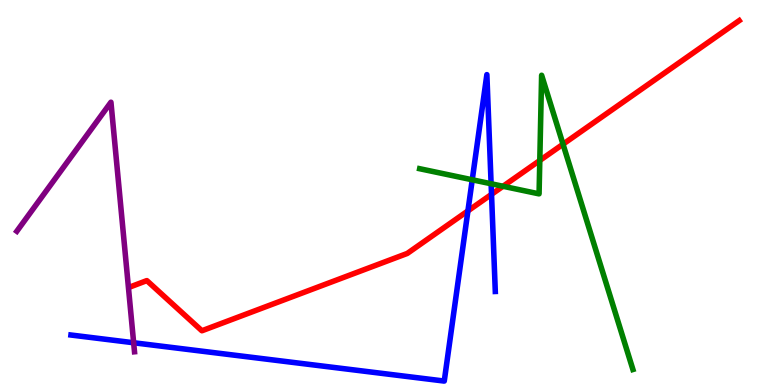[{'lines': ['blue', 'red'], 'intersections': [{'x': 6.04, 'y': 4.52}, {'x': 6.34, 'y': 4.95}]}, {'lines': ['green', 'red'], 'intersections': [{'x': 6.49, 'y': 5.16}, {'x': 6.97, 'y': 5.83}, {'x': 7.26, 'y': 6.25}]}, {'lines': ['purple', 'red'], 'intersections': []}, {'lines': ['blue', 'green'], 'intersections': [{'x': 6.09, 'y': 5.33}, {'x': 6.34, 'y': 5.23}]}, {'lines': ['blue', 'purple'], 'intersections': [{'x': 1.72, 'y': 1.1}]}, {'lines': ['green', 'purple'], 'intersections': []}]